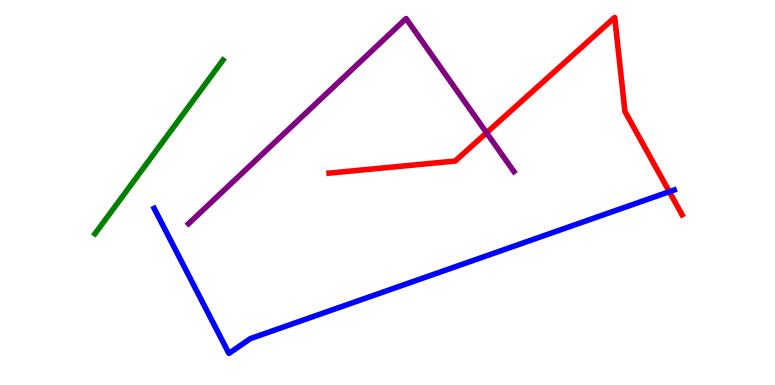[{'lines': ['blue', 'red'], 'intersections': [{'x': 8.64, 'y': 5.02}]}, {'lines': ['green', 'red'], 'intersections': []}, {'lines': ['purple', 'red'], 'intersections': [{'x': 6.28, 'y': 6.55}]}, {'lines': ['blue', 'green'], 'intersections': []}, {'lines': ['blue', 'purple'], 'intersections': []}, {'lines': ['green', 'purple'], 'intersections': []}]